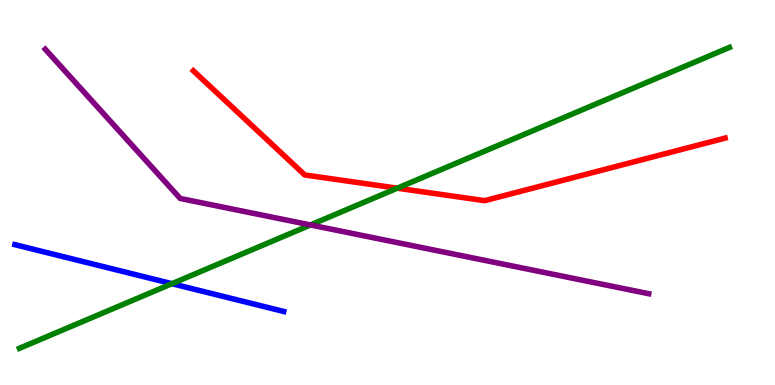[{'lines': ['blue', 'red'], 'intersections': []}, {'lines': ['green', 'red'], 'intersections': [{'x': 5.13, 'y': 5.11}]}, {'lines': ['purple', 'red'], 'intersections': []}, {'lines': ['blue', 'green'], 'intersections': [{'x': 2.22, 'y': 2.63}]}, {'lines': ['blue', 'purple'], 'intersections': []}, {'lines': ['green', 'purple'], 'intersections': [{'x': 4.01, 'y': 4.16}]}]